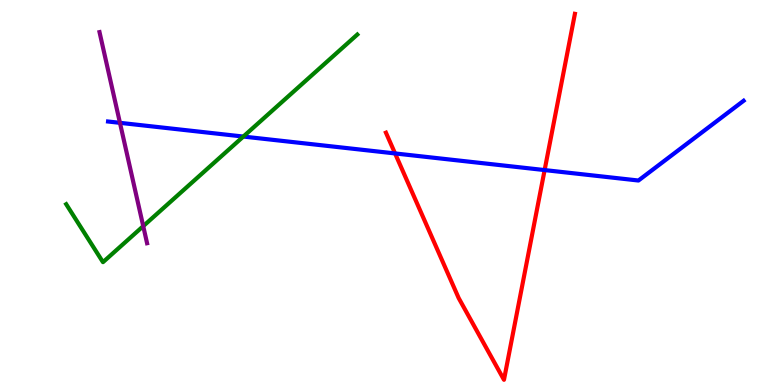[{'lines': ['blue', 'red'], 'intersections': [{'x': 5.1, 'y': 6.01}, {'x': 7.03, 'y': 5.58}]}, {'lines': ['green', 'red'], 'intersections': []}, {'lines': ['purple', 'red'], 'intersections': []}, {'lines': ['blue', 'green'], 'intersections': [{'x': 3.14, 'y': 6.45}]}, {'lines': ['blue', 'purple'], 'intersections': [{'x': 1.55, 'y': 6.81}]}, {'lines': ['green', 'purple'], 'intersections': [{'x': 1.85, 'y': 4.13}]}]